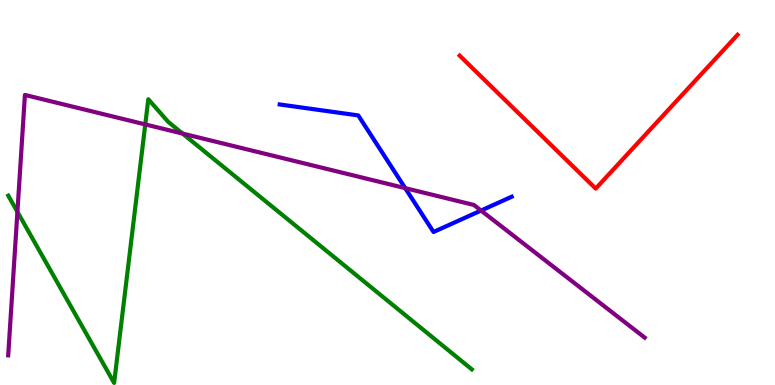[{'lines': ['blue', 'red'], 'intersections': []}, {'lines': ['green', 'red'], 'intersections': []}, {'lines': ['purple', 'red'], 'intersections': []}, {'lines': ['blue', 'green'], 'intersections': []}, {'lines': ['blue', 'purple'], 'intersections': [{'x': 5.23, 'y': 5.11}, {'x': 6.21, 'y': 4.53}]}, {'lines': ['green', 'purple'], 'intersections': [{'x': 0.225, 'y': 4.5}, {'x': 1.87, 'y': 6.77}, {'x': 2.36, 'y': 6.53}]}]